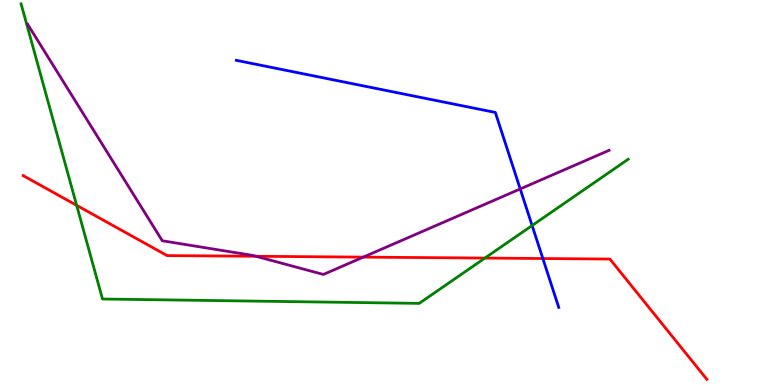[{'lines': ['blue', 'red'], 'intersections': [{'x': 7.0, 'y': 3.29}]}, {'lines': ['green', 'red'], 'intersections': [{'x': 0.989, 'y': 4.67}, {'x': 6.26, 'y': 3.3}]}, {'lines': ['purple', 'red'], 'intersections': [{'x': 3.3, 'y': 3.34}, {'x': 4.69, 'y': 3.32}]}, {'lines': ['blue', 'green'], 'intersections': [{'x': 6.87, 'y': 4.14}]}, {'lines': ['blue', 'purple'], 'intersections': [{'x': 6.71, 'y': 5.09}]}, {'lines': ['green', 'purple'], 'intersections': []}]